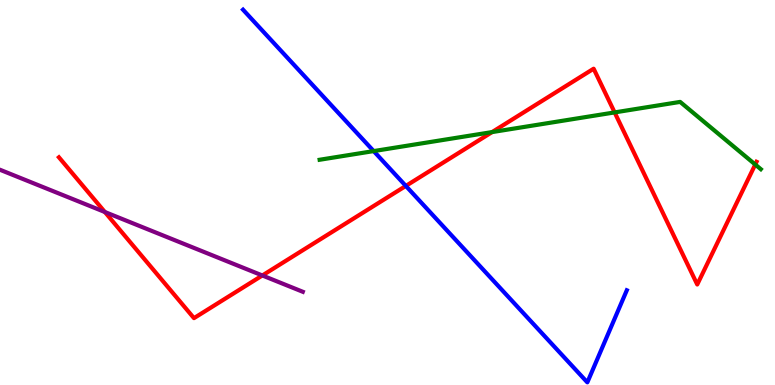[{'lines': ['blue', 'red'], 'intersections': [{'x': 5.24, 'y': 5.17}]}, {'lines': ['green', 'red'], 'intersections': [{'x': 6.35, 'y': 6.57}, {'x': 7.93, 'y': 7.08}, {'x': 9.75, 'y': 5.73}]}, {'lines': ['purple', 'red'], 'intersections': [{'x': 1.35, 'y': 4.49}, {'x': 3.38, 'y': 2.84}]}, {'lines': ['blue', 'green'], 'intersections': [{'x': 4.82, 'y': 6.08}]}, {'lines': ['blue', 'purple'], 'intersections': []}, {'lines': ['green', 'purple'], 'intersections': []}]